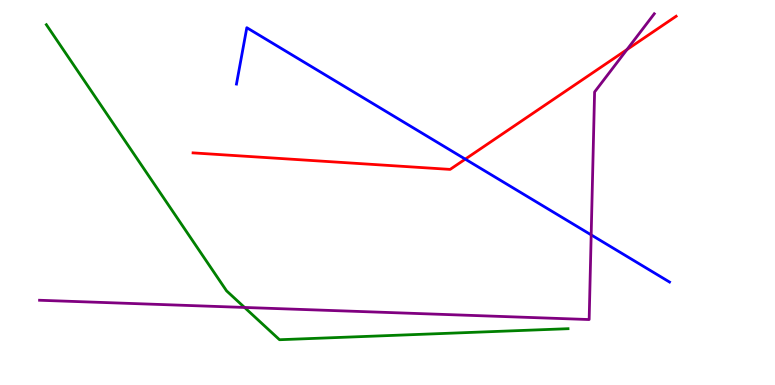[{'lines': ['blue', 'red'], 'intersections': [{'x': 6.0, 'y': 5.87}]}, {'lines': ['green', 'red'], 'intersections': []}, {'lines': ['purple', 'red'], 'intersections': [{'x': 8.09, 'y': 8.71}]}, {'lines': ['blue', 'green'], 'intersections': []}, {'lines': ['blue', 'purple'], 'intersections': [{'x': 7.63, 'y': 3.9}]}, {'lines': ['green', 'purple'], 'intersections': [{'x': 3.16, 'y': 2.01}]}]